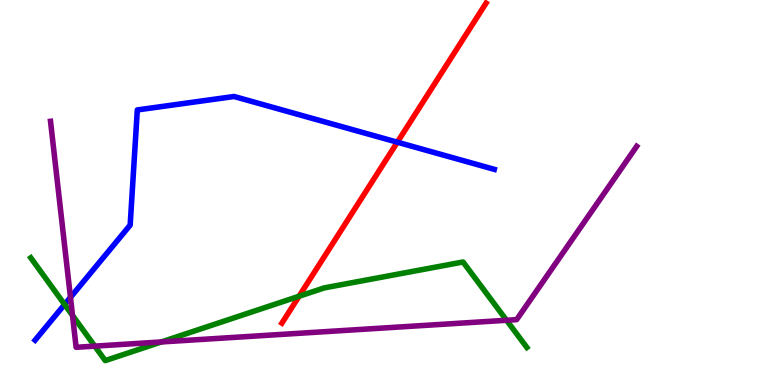[{'lines': ['blue', 'red'], 'intersections': [{'x': 5.13, 'y': 6.31}]}, {'lines': ['green', 'red'], 'intersections': [{'x': 3.86, 'y': 2.3}]}, {'lines': ['purple', 'red'], 'intersections': []}, {'lines': ['blue', 'green'], 'intersections': [{'x': 0.833, 'y': 2.09}]}, {'lines': ['blue', 'purple'], 'intersections': [{'x': 0.909, 'y': 2.28}]}, {'lines': ['green', 'purple'], 'intersections': [{'x': 0.936, 'y': 1.81}, {'x': 1.22, 'y': 1.01}, {'x': 2.08, 'y': 1.12}, {'x': 6.54, 'y': 1.68}]}]